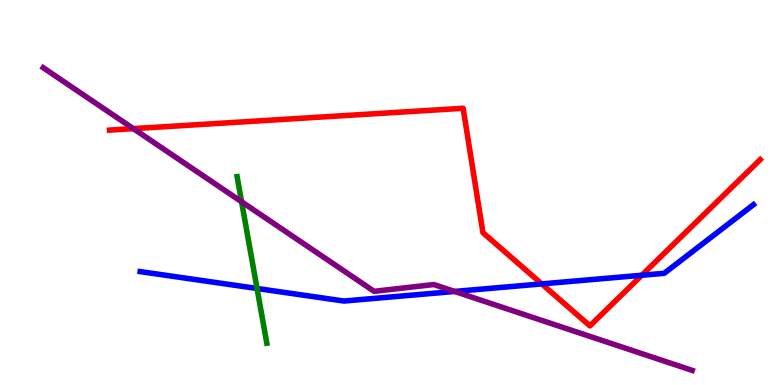[{'lines': ['blue', 'red'], 'intersections': [{'x': 6.99, 'y': 2.63}, {'x': 8.28, 'y': 2.85}]}, {'lines': ['green', 'red'], 'intersections': []}, {'lines': ['purple', 'red'], 'intersections': [{'x': 1.72, 'y': 6.66}]}, {'lines': ['blue', 'green'], 'intersections': [{'x': 3.32, 'y': 2.51}]}, {'lines': ['blue', 'purple'], 'intersections': [{'x': 5.87, 'y': 2.43}]}, {'lines': ['green', 'purple'], 'intersections': [{'x': 3.12, 'y': 4.76}]}]